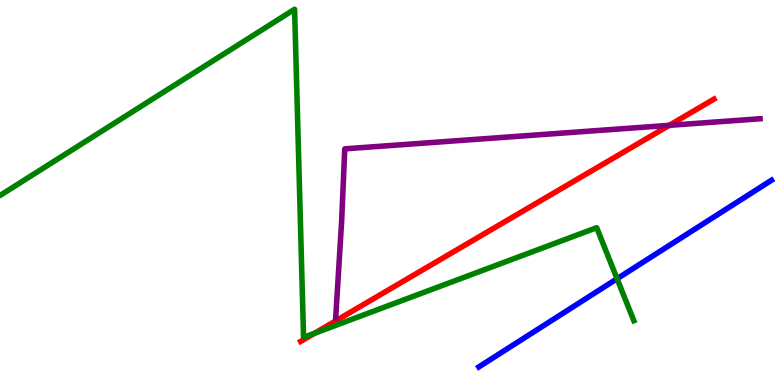[{'lines': ['blue', 'red'], 'intersections': []}, {'lines': ['green', 'red'], 'intersections': [{'x': 4.06, 'y': 1.34}]}, {'lines': ['purple', 'red'], 'intersections': [{'x': 8.64, 'y': 6.74}]}, {'lines': ['blue', 'green'], 'intersections': [{'x': 7.96, 'y': 2.76}]}, {'lines': ['blue', 'purple'], 'intersections': []}, {'lines': ['green', 'purple'], 'intersections': []}]